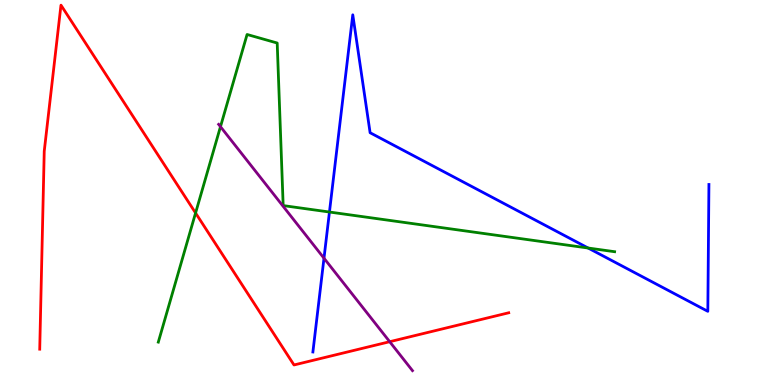[{'lines': ['blue', 'red'], 'intersections': []}, {'lines': ['green', 'red'], 'intersections': [{'x': 2.52, 'y': 4.47}]}, {'lines': ['purple', 'red'], 'intersections': [{'x': 5.03, 'y': 1.12}]}, {'lines': ['blue', 'green'], 'intersections': [{'x': 4.25, 'y': 4.49}, {'x': 7.59, 'y': 3.56}]}, {'lines': ['blue', 'purple'], 'intersections': [{'x': 4.18, 'y': 3.29}]}, {'lines': ['green', 'purple'], 'intersections': [{'x': 2.84, 'y': 6.71}]}]